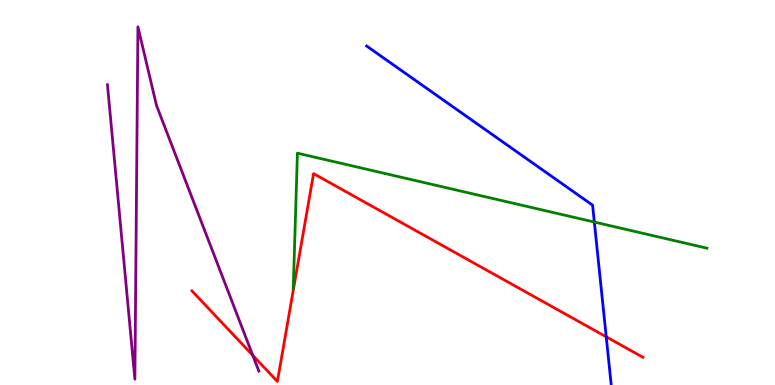[{'lines': ['blue', 'red'], 'intersections': [{'x': 7.82, 'y': 1.25}]}, {'lines': ['green', 'red'], 'intersections': []}, {'lines': ['purple', 'red'], 'intersections': [{'x': 3.26, 'y': 0.771}]}, {'lines': ['blue', 'green'], 'intersections': [{'x': 7.67, 'y': 4.23}]}, {'lines': ['blue', 'purple'], 'intersections': []}, {'lines': ['green', 'purple'], 'intersections': []}]